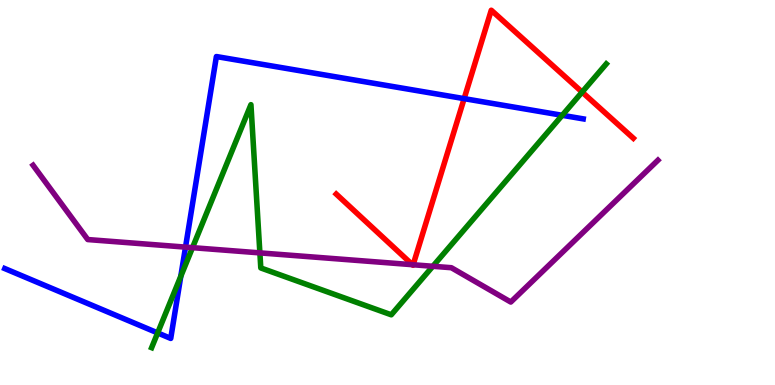[{'lines': ['blue', 'red'], 'intersections': [{'x': 5.99, 'y': 7.44}]}, {'lines': ['green', 'red'], 'intersections': [{'x': 7.51, 'y': 7.61}]}, {'lines': ['purple', 'red'], 'intersections': [{'x': 5.32, 'y': 3.12}, {'x': 5.33, 'y': 3.12}]}, {'lines': ['blue', 'green'], 'intersections': [{'x': 2.03, 'y': 1.35}, {'x': 2.33, 'y': 2.82}, {'x': 7.25, 'y': 7.01}]}, {'lines': ['blue', 'purple'], 'intersections': [{'x': 2.39, 'y': 3.58}]}, {'lines': ['green', 'purple'], 'intersections': [{'x': 2.48, 'y': 3.57}, {'x': 3.35, 'y': 3.43}, {'x': 5.58, 'y': 3.08}]}]